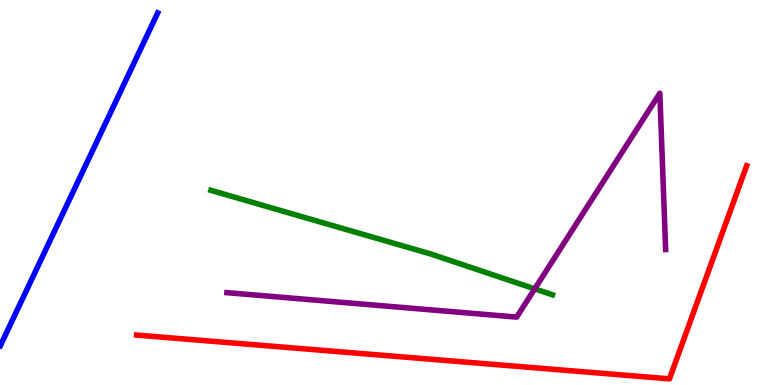[{'lines': ['blue', 'red'], 'intersections': []}, {'lines': ['green', 'red'], 'intersections': []}, {'lines': ['purple', 'red'], 'intersections': []}, {'lines': ['blue', 'green'], 'intersections': []}, {'lines': ['blue', 'purple'], 'intersections': []}, {'lines': ['green', 'purple'], 'intersections': [{'x': 6.9, 'y': 2.5}]}]